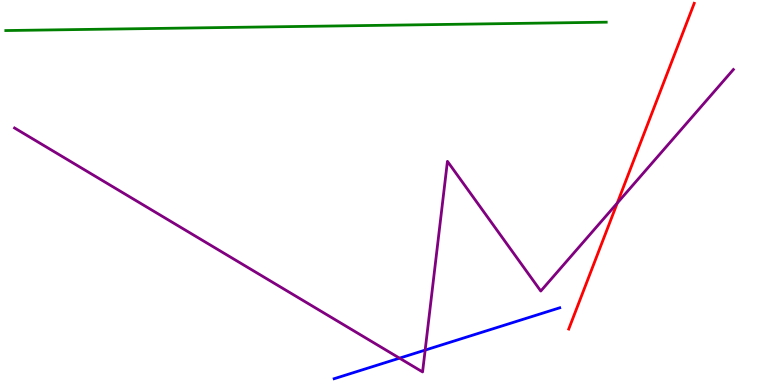[{'lines': ['blue', 'red'], 'intersections': []}, {'lines': ['green', 'red'], 'intersections': []}, {'lines': ['purple', 'red'], 'intersections': [{'x': 7.96, 'y': 4.73}]}, {'lines': ['blue', 'green'], 'intersections': []}, {'lines': ['blue', 'purple'], 'intersections': [{'x': 5.16, 'y': 0.697}, {'x': 5.49, 'y': 0.906}]}, {'lines': ['green', 'purple'], 'intersections': []}]